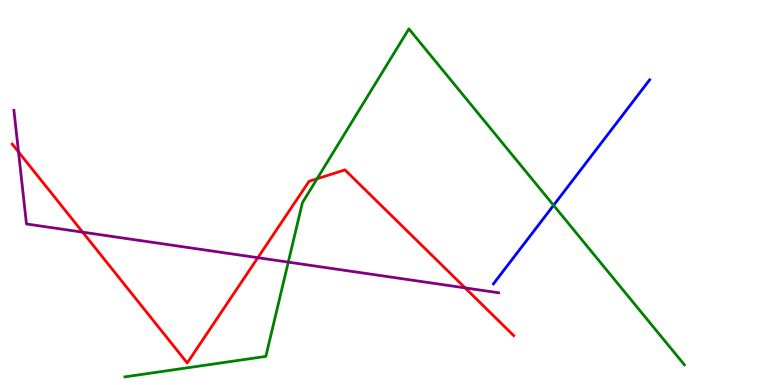[{'lines': ['blue', 'red'], 'intersections': []}, {'lines': ['green', 'red'], 'intersections': [{'x': 4.09, 'y': 5.36}]}, {'lines': ['purple', 'red'], 'intersections': [{'x': 0.239, 'y': 6.05}, {'x': 1.07, 'y': 3.97}, {'x': 3.33, 'y': 3.31}, {'x': 6.0, 'y': 2.52}]}, {'lines': ['blue', 'green'], 'intersections': [{'x': 7.14, 'y': 4.67}]}, {'lines': ['blue', 'purple'], 'intersections': []}, {'lines': ['green', 'purple'], 'intersections': [{'x': 3.72, 'y': 3.19}]}]